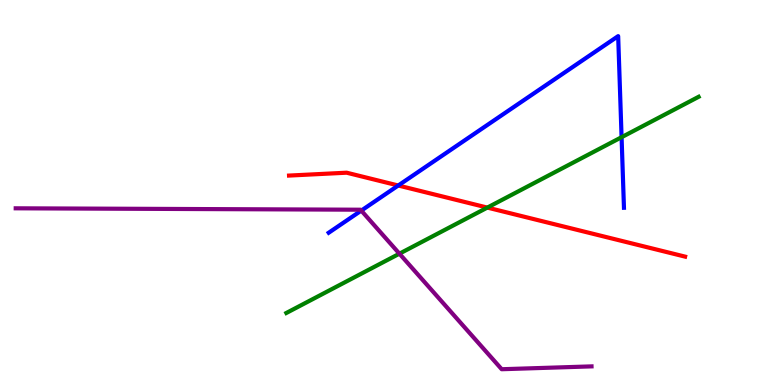[{'lines': ['blue', 'red'], 'intersections': [{'x': 5.14, 'y': 5.18}]}, {'lines': ['green', 'red'], 'intersections': [{'x': 6.29, 'y': 4.61}]}, {'lines': ['purple', 'red'], 'intersections': []}, {'lines': ['blue', 'green'], 'intersections': [{'x': 8.02, 'y': 6.44}]}, {'lines': ['blue', 'purple'], 'intersections': [{'x': 4.66, 'y': 4.53}]}, {'lines': ['green', 'purple'], 'intersections': [{'x': 5.15, 'y': 3.41}]}]